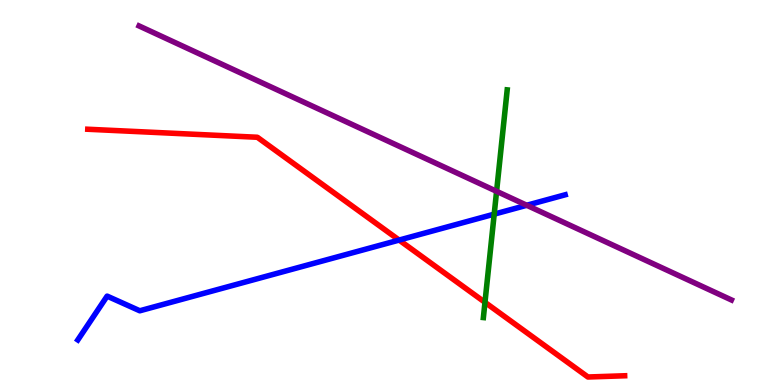[{'lines': ['blue', 'red'], 'intersections': [{'x': 5.15, 'y': 3.76}]}, {'lines': ['green', 'red'], 'intersections': [{'x': 6.26, 'y': 2.15}]}, {'lines': ['purple', 'red'], 'intersections': []}, {'lines': ['blue', 'green'], 'intersections': [{'x': 6.38, 'y': 4.44}]}, {'lines': ['blue', 'purple'], 'intersections': [{'x': 6.8, 'y': 4.67}]}, {'lines': ['green', 'purple'], 'intersections': [{'x': 6.41, 'y': 5.03}]}]